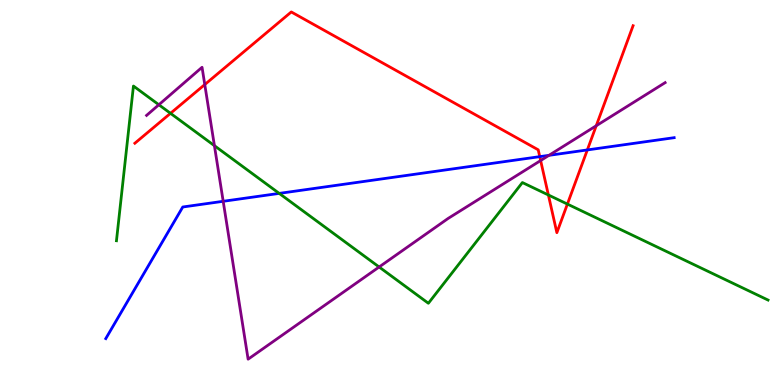[{'lines': ['blue', 'red'], 'intersections': [{'x': 6.96, 'y': 5.93}, {'x': 7.58, 'y': 6.11}]}, {'lines': ['green', 'red'], 'intersections': [{'x': 2.2, 'y': 7.06}, {'x': 7.08, 'y': 4.94}, {'x': 7.32, 'y': 4.7}]}, {'lines': ['purple', 'red'], 'intersections': [{'x': 2.64, 'y': 7.8}, {'x': 6.98, 'y': 5.83}, {'x': 7.69, 'y': 6.73}]}, {'lines': ['blue', 'green'], 'intersections': [{'x': 3.6, 'y': 4.98}]}, {'lines': ['blue', 'purple'], 'intersections': [{'x': 2.88, 'y': 4.77}, {'x': 7.08, 'y': 5.97}]}, {'lines': ['green', 'purple'], 'intersections': [{'x': 2.05, 'y': 7.28}, {'x': 2.77, 'y': 6.22}, {'x': 4.89, 'y': 3.07}]}]